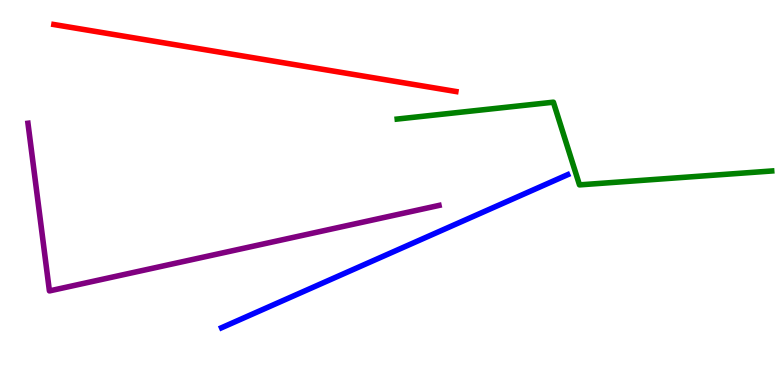[{'lines': ['blue', 'red'], 'intersections': []}, {'lines': ['green', 'red'], 'intersections': []}, {'lines': ['purple', 'red'], 'intersections': []}, {'lines': ['blue', 'green'], 'intersections': []}, {'lines': ['blue', 'purple'], 'intersections': []}, {'lines': ['green', 'purple'], 'intersections': []}]